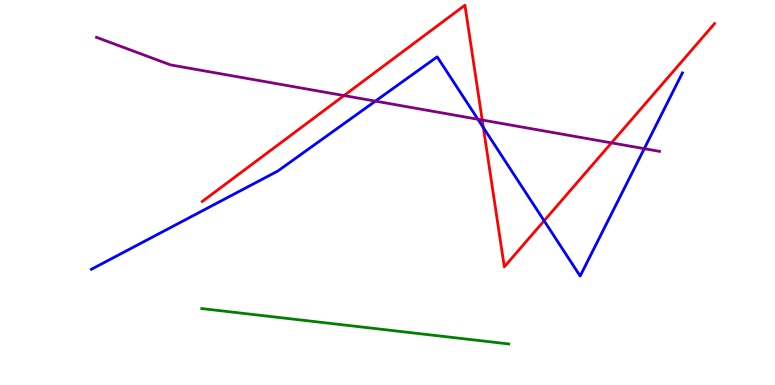[{'lines': ['blue', 'red'], 'intersections': [{'x': 6.24, 'y': 6.69}, {'x': 7.02, 'y': 4.27}]}, {'lines': ['green', 'red'], 'intersections': []}, {'lines': ['purple', 'red'], 'intersections': [{'x': 4.44, 'y': 7.52}, {'x': 6.22, 'y': 6.88}, {'x': 7.89, 'y': 6.29}]}, {'lines': ['blue', 'green'], 'intersections': []}, {'lines': ['blue', 'purple'], 'intersections': [{'x': 4.84, 'y': 7.37}, {'x': 6.17, 'y': 6.9}, {'x': 8.31, 'y': 6.14}]}, {'lines': ['green', 'purple'], 'intersections': []}]